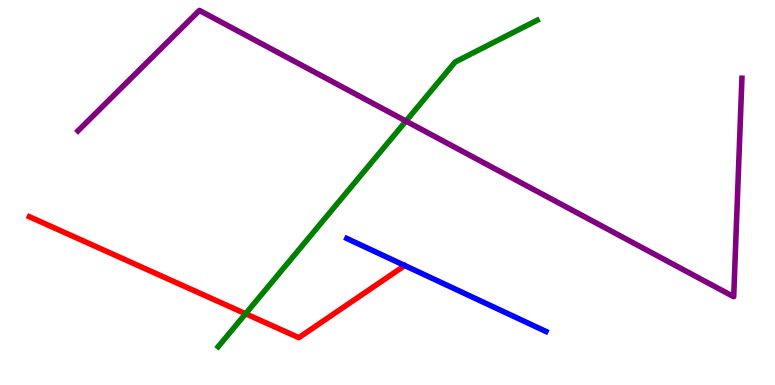[{'lines': ['blue', 'red'], 'intersections': []}, {'lines': ['green', 'red'], 'intersections': [{'x': 3.17, 'y': 1.85}]}, {'lines': ['purple', 'red'], 'intersections': []}, {'lines': ['blue', 'green'], 'intersections': []}, {'lines': ['blue', 'purple'], 'intersections': []}, {'lines': ['green', 'purple'], 'intersections': [{'x': 5.24, 'y': 6.85}]}]